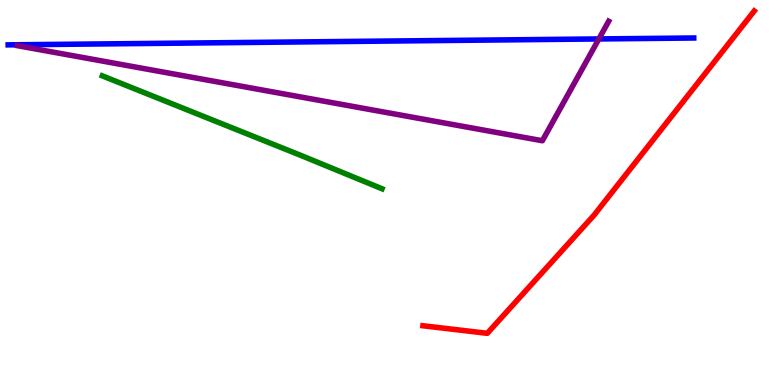[{'lines': ['blue', 'red'], 'intersections': []}, {'lines': ['green', 'red'], 'intersections': []}, {'lines': ['purple', 'red'], 'intersections': []}, {'lines': ['blue', 'green'], 'intersections': []}, {'lines': ['blue', 'purple'], 'intersections': [{'x': 7.73, 'y': 8.99}]}, {'lines': ['green', 'purple'], 'intersections': []}]